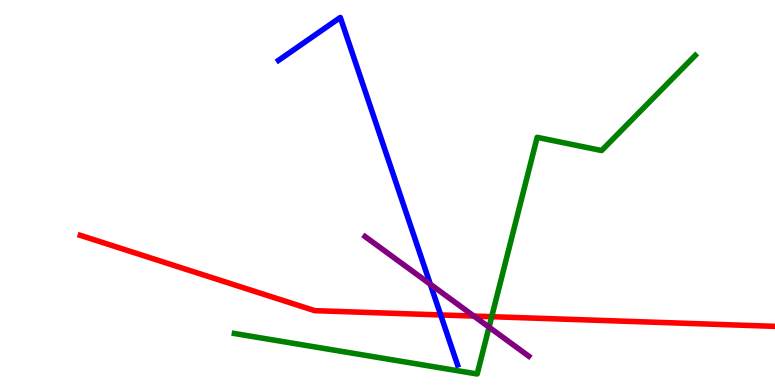[{'lines': ['blue', 'red'], 'intersections': [{'x': 5.69, 'y': 1.82}]}, {'lines': ['green', 'red'], 'intersections': [{'x': 6.34, 'y': 1.77}]}, {'lines': ['purple', 'red'], 'intersections': [{'x': 6.11, 'y': 1.79}]}, {'lines': ['blue', 'green'], 'intersections': []}, {'lines': ['blue', 'purple'], 'intersections': [{'x': 5.55, 'y': 2.62}]}, {'lines': ['green', 'purple'], 'intersections': [{'x': 6.31, 'y': 1.5}]}]